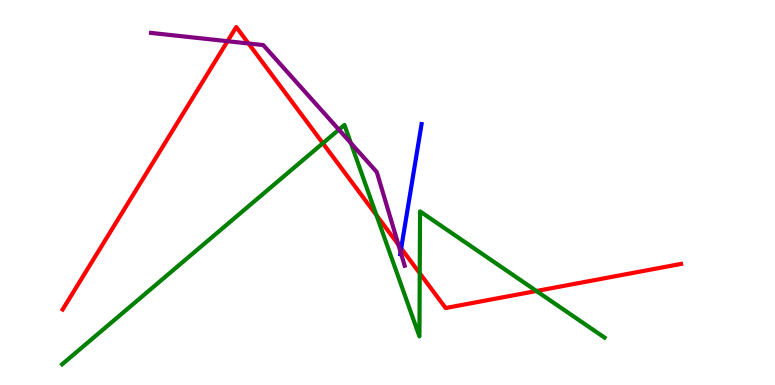[{'lines': ['blue', 'red'], 'intersections': [{'x': 5.18, 'y': 3.55}]}, {'lines': ['green', 'red'], 'intersections': [{'x': 4.17, 'y': 6.28}, {'x': 4.86, 'y': 4.41}, {'x': 5.42, 'y': 2.9}, {'x': 6.92, 'y': 2.44}]}, {'lines': ['purple', 'red'], 'intersections': [{'x': 2.94, 'y': 8.93}, {'x': 3.21, 'y': 8.87}, {'x': 5.14, 'y': 3.65}]}, {'lines': ['blue', 'green'], 'intersections': []}, {'lines': ['blue', 'purple'], 'intersections': [{'x': 5.17, 'y': 3.46}]}, {'lines': ['green', 'purple'], 'intersections': [{'x': 4.37, 'y': 6.63}, {'x': 4.53, 'y': 6.28}]}]